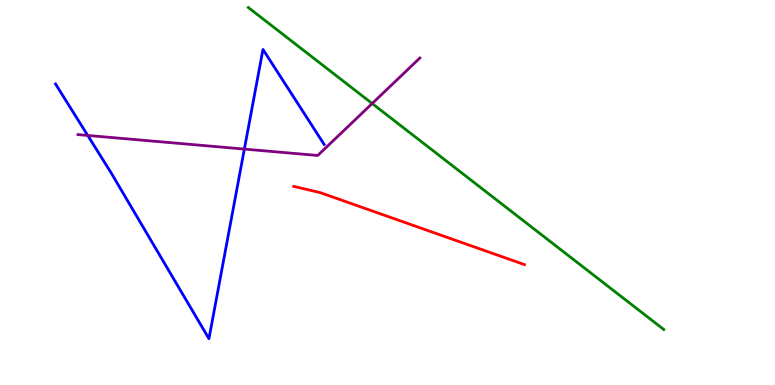[{'lines': ['blue', 'red'], 'intersections': []}, {'lines': ['green', 'red'], 'intersections': []}, {'lines': ['purple', 'red'], 'intersections': []}, {'lines': ['blue', 'green'], 'intersections': []}, {'lines': ['blue', 'purple'], 'intersections': [{'x': 1.13, 'y': 6.48}, {'x': 3.15, 'y': 6.13}]}, {'lines': ['green', 'purple'], 'intersections': [{'x': 4.8, 'y': 7.31}]}]